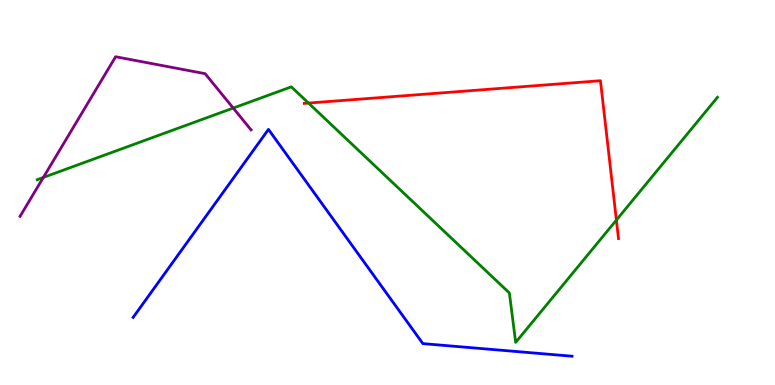[{'lines': ['blue', 'red'], 'intersections': []}, {'lines': ['green', 'red'], 'intersections': [{'x': 3.98, 'y': 7.32}, {'x': 7.95, 'y': 4.28}]}, {'lines': ['purple', 'red'], 'intersections': []}, {'lines': ['blue', 'green'], 'intersections': []}, {'lines': ['blue', 'purple'], 'intersections': []}, {'lines': ['green', 'purple'], 'intersections': [{'x': 0.559, 'y': 5.39}, {'x': 3.01, 'y': 7.19}]}]